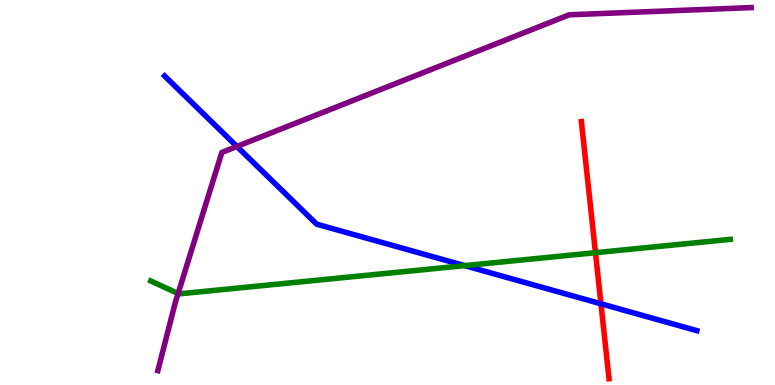[{'lines': ['blue', 'red'], 'intersections': [{'x': 7.75, 'y': 2.11}]}, {'lines': ['green', 'red'], 'intersections': [{'x': 7.68, 'y': 3.44}]}, {'lines': ['purple', 'red'], 'intersections': []}, {'lines': ['blue', 'green'], 'intersections': [{'x': 6.0, 'y': 3.1}]}, {'lines': ['blue', 'purple'], 'intersections': [{'x': 3.06, 'y': 6.2}]}, {'lines': ['green', 'purple'], 'intersections': [{'x': 2.3, 'y': 2.38}]}]